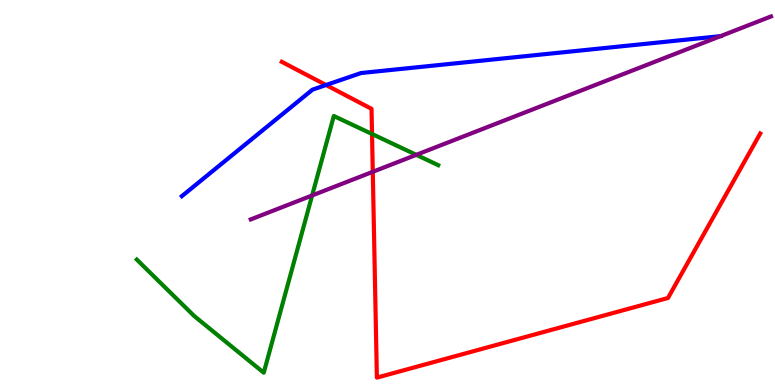[{'lines': ['blue', 'red'], 'intersections': [{'x': 4.21, 'y': 7.79}]}, {'lines': ['green', 'red'], 'intersections': [{'x': 4.8, 'y': 6.52}]}, {'lines': ['purple', 'red'], 'intersections': [{'x': 4.81, 'y': 5.54}]}, {'lines': ['blue', 'green'], 'intersections': []}, {'lines': ['blue', 'purple'], 'intersections': [{'x': 9.3, 'y': 9.06}]}, {'lines': ['green', 'purple'], 'intersections': [{'x': 4.03, 'y': 4.92}, {'x': 5.37, 'y': 5.98}]}]